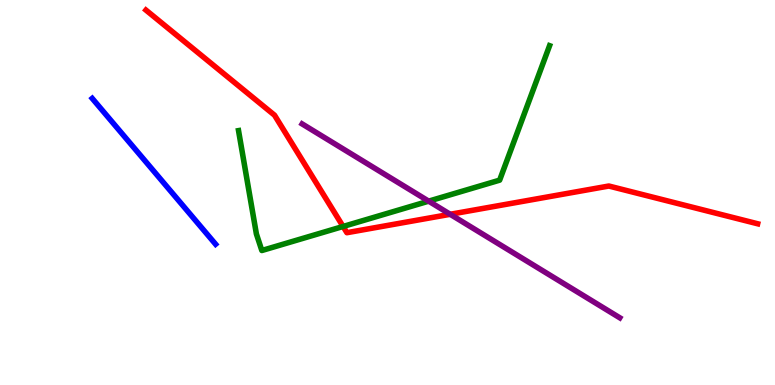[{'lines': ['blue', 'red'], 'intersections': []}, {'lines': ['green', 'red'], 'intersections': [{'x': 4.43, 'y': 4.12}]}, {'lines': ['purple', 'red'], 'intersections': [{'x': 5.81, 'y': 4.43}]}, {'lines': ['blue', 'green'], 'intersections': []}, {'lines': ['blue', 'purple'], 'intersections': []}, {'lines': ['green', 'purple'], 'intersections': [{'x': 5.53, 'y': 4.78}]}]